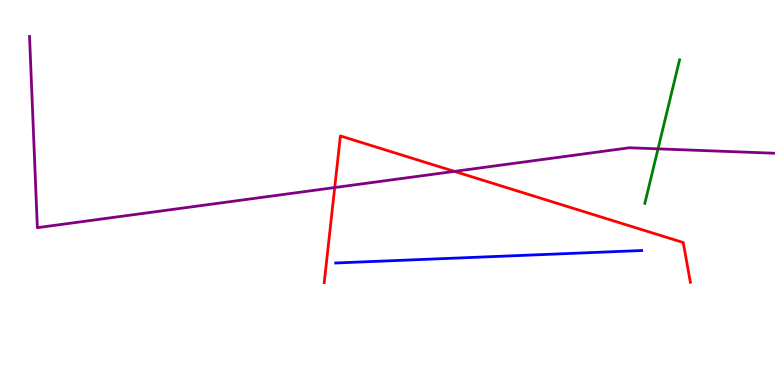[{'lines': ['blue', 'red'], 'intersections': []}, {'lines': ['green', 'red'], 'intersections': []}, {'lines': ['purple', 'red'], 'intersections': [{'x': 4.32, 'y': 5.13}, {'x': 5.86, 'y': 5.55}]}, {'lines': ['blue', 'green'], 'intersections': []}, {'lines': ['blue', 'purple'], 'intersections': []}, {'lines': ['green', 'purple'], 'intersections': [{'x': 8.49, 'y': 6.13}]}]